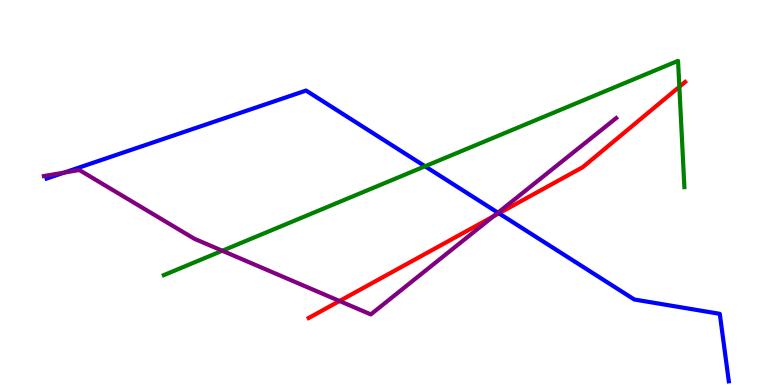[{'lines': ['blue', 'red'], 'intersections': [{'x': 6.44, 'y': 4.46}]}, {'lines': ['green', 'red'], 'intersections': [{'x': 8.77, 'y': 7.75}]}, {'lines': ['purple', 'red'], 'intersections': [{'x': 4.38, 'y': 2.18}, {'x': 6.37, 'y': 4.38}]}, {'lines': ['blue', 'green'], 'intersections': [{'x': 5.48, 'y': 5.68}]}, {'lines': ['blue', 'purple'], 'intersections': [{'x': 0.828, 'y': 5.52}, {'x': 6.43, 'y': 4.48}]}, {'lines': ['green', 'purple'], 'intersections': [{'x': 2.87, 'y': 3.49}]}]